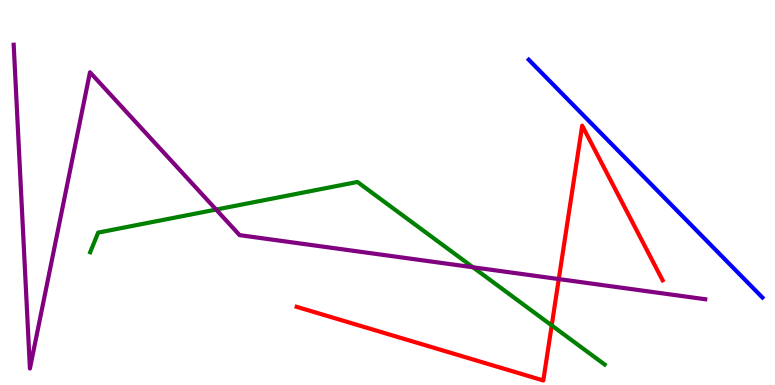[{'lines': ['blue', 'red'], 'intersections': []}, {'lines': ['green', 'red'], 'intersections': [{'x': 7.12, 'y': 1.55}]}, {'lines': ['purple', 'red'], 'intersections': [{'x': 7.21, 'y': 2.75}]}, {'lines': ['blue', 'green'], 'intersections': []}, {'lines': ['blue', 'purple'], 'intersections': []}, {'lines': ['green', 'purple'], 'intersections': [{'x': 2.79, 'y': 4.56}, {'x': 6.1, 'y': 3.06}]}]